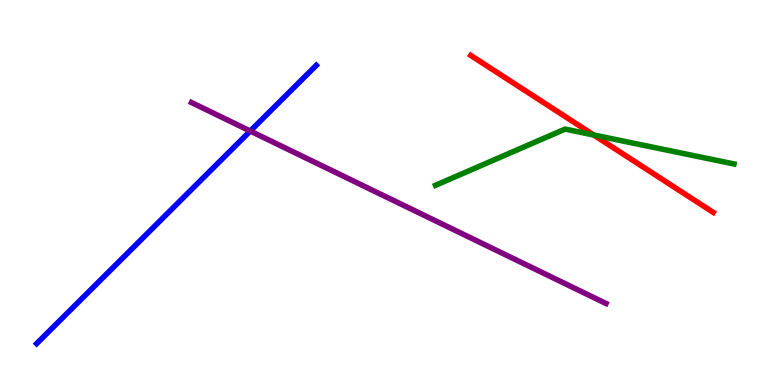[{'lines': ['blue', 'red'], 'intersections': []}, {'lines': ['green', 'red'], 'intersections': [{'x': 7.66, 'y': 6.49}]}, {'lines': ['purple', 'red'], 'intersections': []}, {'lines': ['blue', 'green'], 'intersections': []}, {'lines': ['blue', 'purple'], 'intersections': [{'x': 3.23, 'y': 6.6}]}, {'lines': ['green', 'purple'], 'intersections': []}]